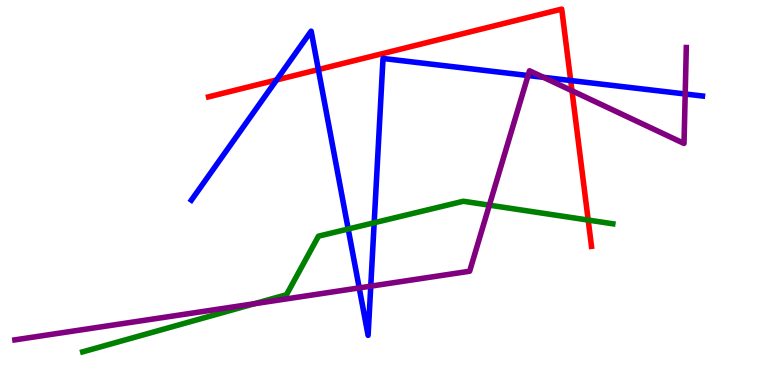[{'lines': ['blue', 'red'], 'intersections': [{'x': 3.57, 'y': 7.92}, {'x': 4.11, 'y': 8.19}, {'x': 7.36, 'y': 7.91}]}, {'lines': ['green', 'red'], 'intersections': [{'x': 7.59, 'y': 4.28}]}, {'lines': ['purple', 'red'], 'intersections': [{'x': 7.38, 'y': 7.64}]}, {'lines': ['blue', 'green'], 'intersections': [{'x': 4.49, 'y': 4.05}, {'x': 4.83, 'y': 4.21}]}, {'lines': ['blue', 'purple'], 'intersections': [{'x': 4.64, 'y': 2.52}, {'x': 4.78, 'y': 2.57}, {'x': 6.81, 'y': 8.04}, {'x': 7.01, 'y': 7.99}, {'x': 8.84, 'y': 7.56}]}, {'lines': ['green', 'purple'], 'intersections': [{'x': 3.28, 'y': 2.11}, {'x': 6.31, 'y': 4.67}]}]